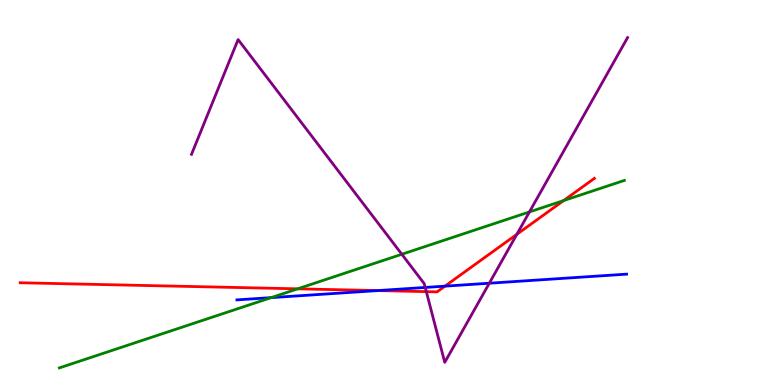[{'lines': ['blue', 'red'], 'intersections': [{'x': 4.88, 'y': 2.45}, {'x': 5.74, 'y': 2.57}]}, {'lines': ['green', 'red'], 'intersections': [{'x': 3.84, 'y': 2.5}, {'x': 7.27, 'y': 4.79}]}, {'lines': ['purple', 'red'], 'intersections': [{'x': 5.5, 'y': 2.42}, {'x': 6.67, 'y': 3.91}]}, {'lines': ['blue', 'green'], 'intersections': [{'x': 3.5, 'y': 2.27}]}, {'lines': ['blue', 'purple'], 'intersections': [{'x': 5.49, 'y': 2.53}, {'x': 6.31, 'y': 2.64}]}, {'lines': ['green', 'purple'], 'intersections': [{'x': 5.18, 'y': 3.4}, {'x': 6.83, 'y': 4.5}]}]